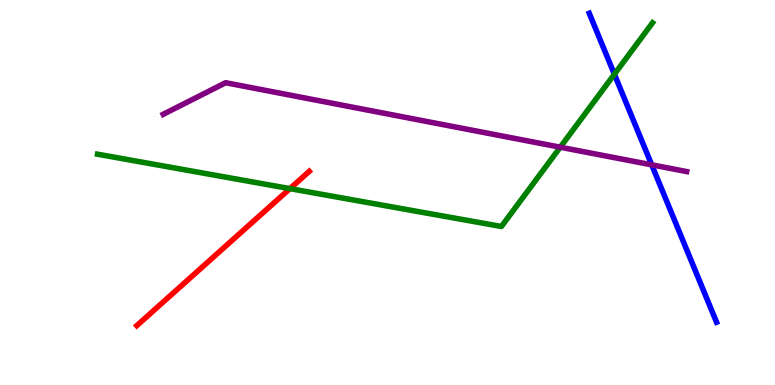[{'lines': ['blue', 'red'], 'intersections': []}, {'lines': ['green', 'red'], 'intersections': [{'x': 3.74, 'y': 5.1}]}, {'lines': ['purple', 'red'], 'intersections': []}, {'lines': ['blue', 'green'], 'intersections': [{'x': 7.93, 'y': 8.07}]}, {'lines': ['blue', 'purple'], 'intersections': [{'x': 8.41, 'y': 5.72}]}, {'lines': ['green', 'purple'], 'intersections': [{'x': 7.23, 'y': 6.18}]}]